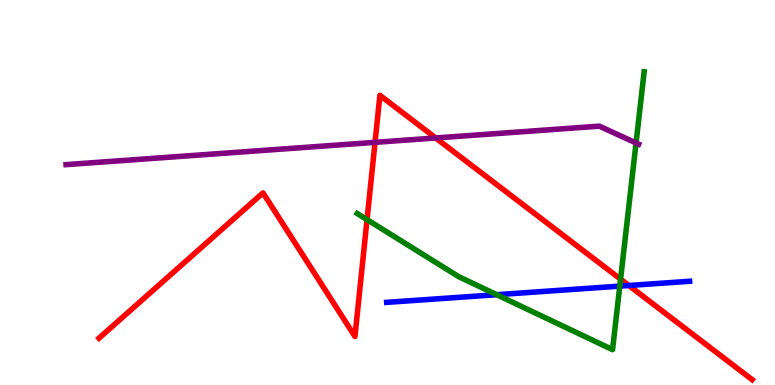[{'lines': ['blue', 'red'], 'intersections': [{'x': 8.11, 'y': 2.58}]}, {'lines': ['green', 'red'], 'intersections': [{'x': 4.74, 'y': 4.3}, {'x': 8.01, 'y': 2.75}]}, {'lines': ['purple', 'red'], 'intersections': [{'x': 4.84, 'y': 6.3}, {'x': 5.62, 'y': 6.42}]}, {'lines': ['blue', 'green'], 'intersections': [{'x': 6.41, 'y': 2.35}, {'x': 8.0, 'y': 2.57}]}, {'lines': ['blue', 'purple'], 'intersections': []}, {'lines': ['green', 'purple'], 'intersections': [{'x': 8.21, 'y': 6.29}]}]